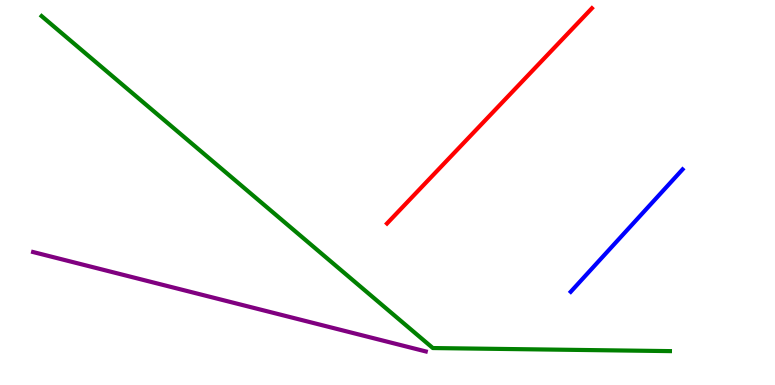[{'lines': ['blue', 'red'], 'intersections': []}, {'lines': ['green', 'red'], 'intersections': []}, {'lines': ['purple', 'red'], 'intersections': []}, {'lines': ['blue', 'green'], 'intersections': []}, {'lines': ['blue', 'purple'], 'intersections': []}, {'lines': ['green', 'purple'], 'intersections': []}]